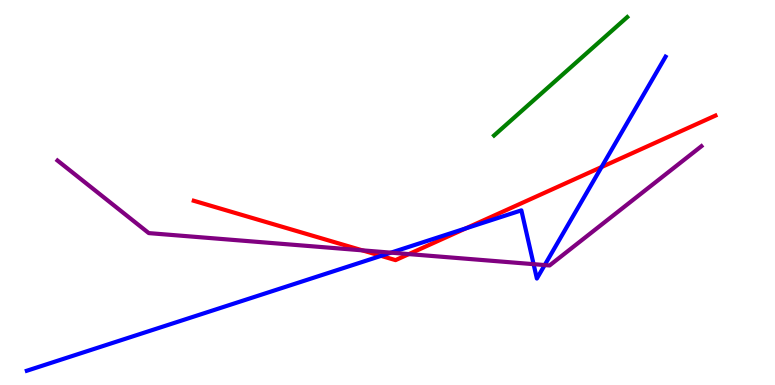[{'lines': ['blue', 'red'], 'intersections': [{'x': 4.92, 'y': 3.35}, {'x': 6.01, 'y': 4.07}, {'x': 7.76, 'y': 5.66}]}, {'lines': ['green', 'red'], 'intersections': []}, {'lines': ['purple', 'red'], 'intersections': [{'x': 4.67, 'y': 3.5}, {'x': 5.28, 'y': 3.4}]}, {'lines': ['blue', 'green'], 'intersections': []}, {'lines': ['blue', 'purple'], 'intersections': [{'x': 5.04, 'y': 3.44}, {'x': 6.89, 'y': 3.14}, {'x': 7.03, 'y': 3.12}]}, {'lines': ['green', 'purple'], 'intersections': []}]